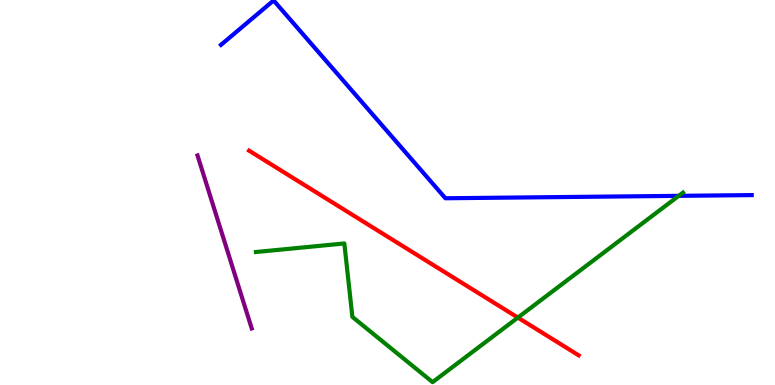[{'lines': ['blue', 'red'], 'intersections': []}, {'lines': ['green', 'red'], 'intersections': [{'x': 6.68, 'y': 1.75}]}, {'lines': ['purple', 'red'], 'intersections': []}, {'lines': ['blue', 'green'], 'intersections': [{'x': 8.76, 'y': 4.91}]}, {'lines': ['blue', 'purple'], 'intersections': []}, {'lines': ['green', 'purple'], 'intersections': []}]